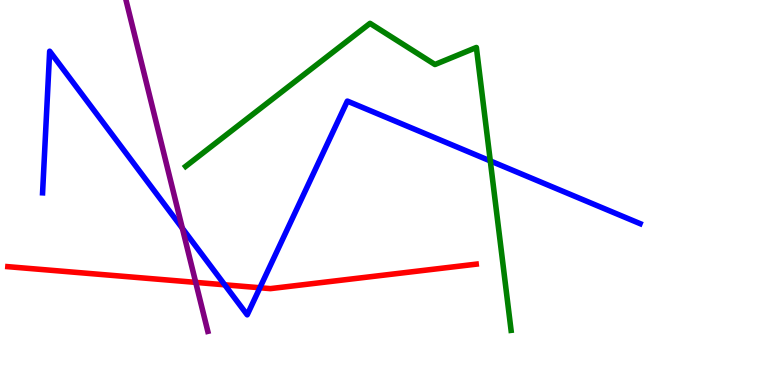[{'lines': ['blue', 'red'], 'intersections': [{'x': 2.9, 'y': 2.6}, {'x': 3.35, 'y': 2.53}]}, {'lines': ['green', 'red'], 'intersections': []}, {'lines': ['purple', 'red'], 'intersections': [{'x': 2.53, 'y': 2.67}]}, {'lines': ['blue', 'green'], 'intersections': [{'x': 6.33, 'y': 5.82}]}, {'lines': ['blue', 'purple'], 'intersections': [{'x': 2.35, 'y': 4.07}]}, {'lines': ['green', 'purple'], 'intersections': []}]